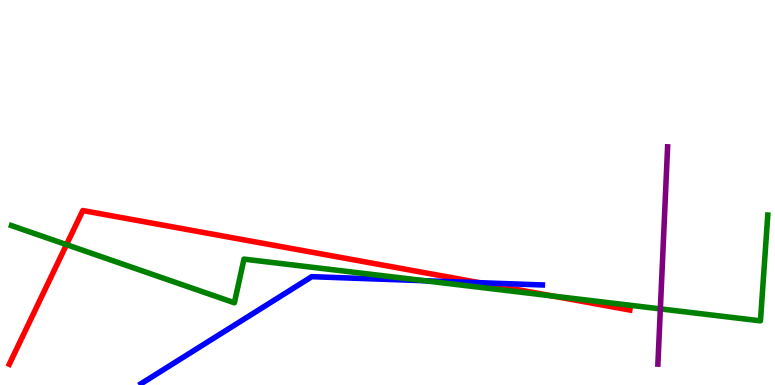[{'lines': ['blue', 'red'], 'intersections': [{'x': 6.19, 'y': 2.66}]}, {'lines': ['green', 'red'], 'intersections': [{'x': 0.858, 'y': 3.65}, {'x': 7.13, 'y': 2.31}]}, {'lines': ['purple', 'red'], 'intersections': []}, {'lines': ['blue', 'green'], 'intersections': [{'x': 5.48, 'y': 2.71}]}, {'lines': ['blue', 'purple'], 'intersections': []}, {'lines': ['green', 'purple'], 'intersections': [{'x': 8.52, 'y': 1.98}]}]